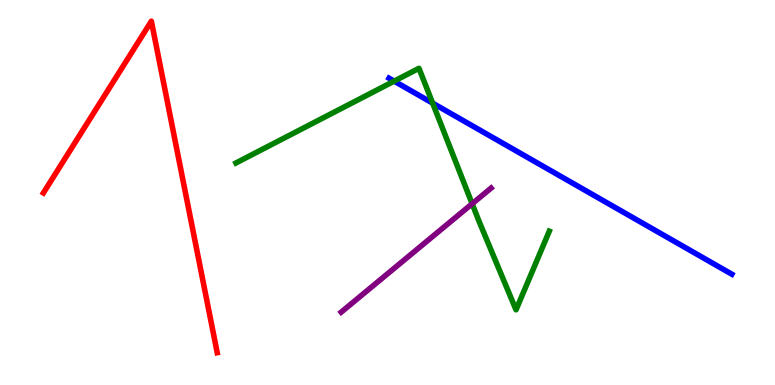[{'lines': ['blue', 'red'], 'intersections': []}, {'lines': ['green', 'red'], 'intersections': []}, {'lines': ['purple', 'red'], 'intersections': []}, {'lines': ['blue', 'green'], 'intersections': [{'x': 5.09, 'y': 7.89}, {'x': 5.58, 'y': 7.32}]}, {'lines': ['blue', 'purple'], 'intersections': []}, {'lines': ['green', 'purple'], 'intersections': [{'x': 6.09, 'y': 4.71}]}]